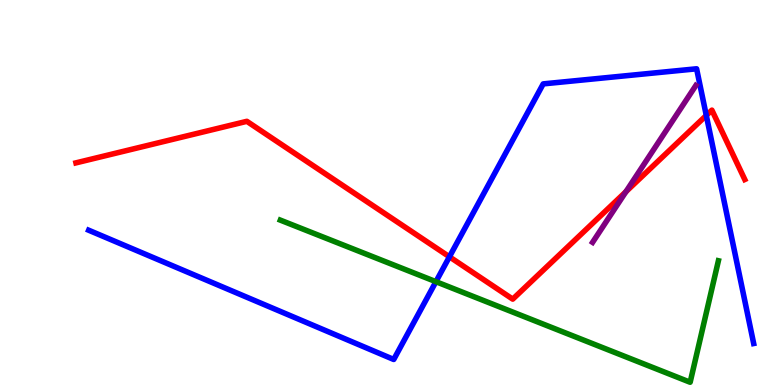[{'lines': ['blue', 'red'], 'intersections': [{'x': 5.8, 'y': 3.33}, {'x': 9.11, 'y': 7.0}]}, {'lines': ['green', 'red'], 'intersections': []}, {'lines': ['purple', 'red'], 'intersections': [{'x': 8.08, 'y': 5.02}]}, {'lines': ['blue', 'green'], 'intersections': [{'x': 5.62, 'y': 2.68}]}, {'lines': ['blue', 'purple'], 'intersections': []}, {'lines': ['green', 'purple'], 'intersections': []}]